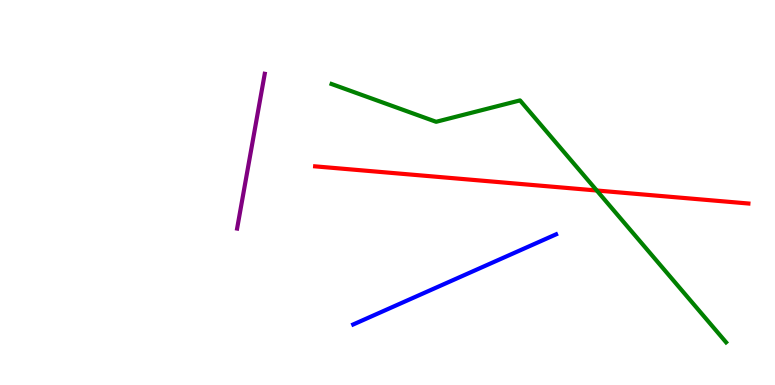[{'lines': ['blue', 'red'], 'intersections': []}, {'lines': ['green', 'red'], 'intersections': [{'x': 7.7, 'y': 5.05}]}, {'lines': ['purple', 'red'], 'intersections': []}, {'lines': ['blue', 'green'], 'intersections': []}, {'lines': ['blue', 'purple'], 'intersections': []}, {'lines': ['green', 'purple'], 'intersections': []}]